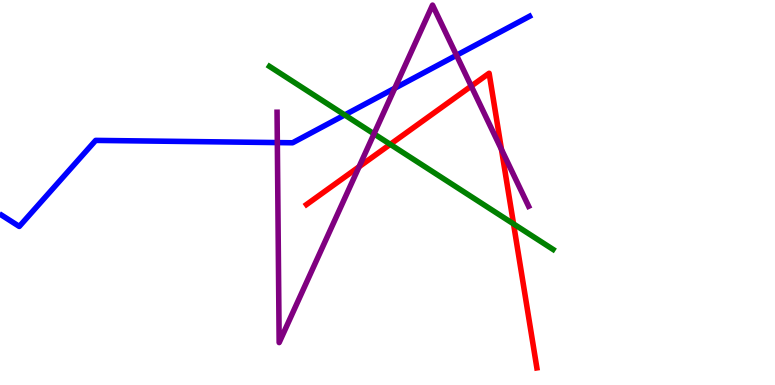[{'lines': ['blue', 'red'], 'intersections': []}, {'lines': ['green', 'red'], 'intersections': [{'x': 5.04, 'y': 6.25}, {'x': 6.63, 'y': 4.18}]}, {'lines': ['purple', 'red'], 'intersections': [{'x': 4.63, 'y': 5.67}, {'x': 6.08, 'y': 7.76}, {'x': 6.47, 'y': 6.12}]}, {'lines': ['blue', 'green'], 'intersections': [{'x': 4.45, 'y': 7.01}]}, {'lines': ['blue', 'purple'], 'intersections': [{'x': 3.58, 'y': 6.3}, {'x': 5.09, 'y': 7.71}, {'x': 5.89, 'y': 8.56}]}, {'lines': ['green', 'purple'], 'intersections': [{'x': 4.83, 'y': 6.52}]}]